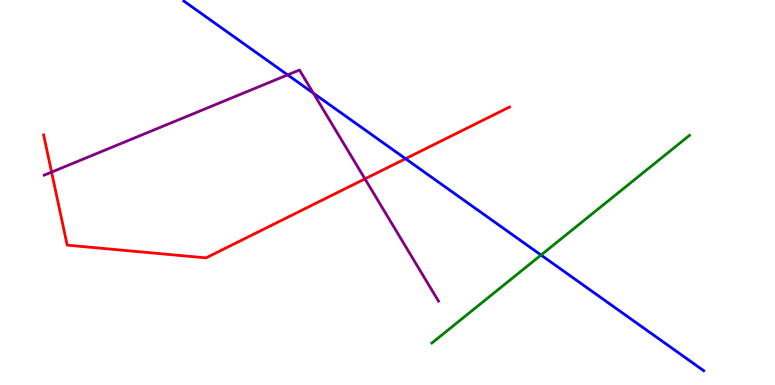[{'lines': ['blue', 'red'], 'intersections': [{'x': 5.23, 'y': 5.88}]}, {'lines': ['green', 'red'], 'intersections': []}, {'lines': ['purple', 'red'], 'intersections': [{'x': 0.666, 'y': 5.53}, {'x': 4.71, 'y': 5.35}]}, {'lines': ['blue', 'green'], 'intersections': [{'x': 6.98, 'y': 3.38}]}, {'lines': ['blue', 'purple'], 'intersections': [{'x': 3.71, 'y': 8.06}, {'x': 4.04, 'y': 7.58}]}, {'lines': ['green', 'purple'], 'intersections': []}]